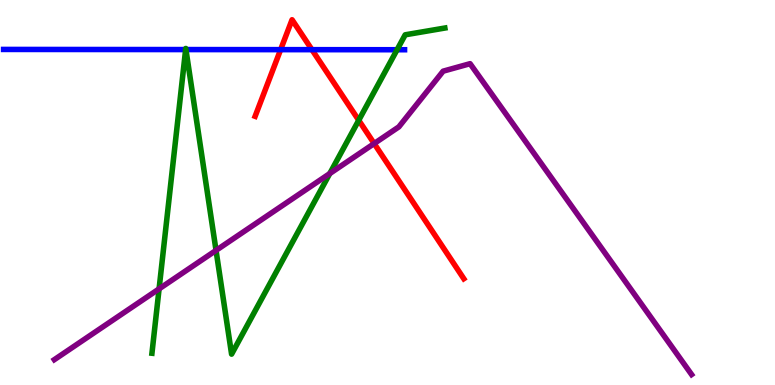[{'lines': ['blue', 'red'], 'intersections': [{'x': 3.62, 'y': 8.71}, {'x': 4.02, 'y': 8.71}]}, {'lines': ['green', 'red'], 'intersections': [{'x': 4.63, 'y': 6.88}]}, {'lines': ['purple', 'red'], 'intersections': [{'x': 4.83, 'y': 6.27}]}, {'lines': ['blue', 'green'], 'intersections': [{'x': 2.4, 'y': 8.71}, {'x': 2.4, 'y': 8.71}, {'x': 5.12, 'y': 8.71}]}, {'lines': ['blue', 'purple'], 'intersections': []}, {'lines': ['green', 'purple'], 'intersections': [{'x': 2.05, 'y': 2.5}, {'x': 2.79, 'y': 3.5}, {'x': 4.26, 'y': 5.49}]}]